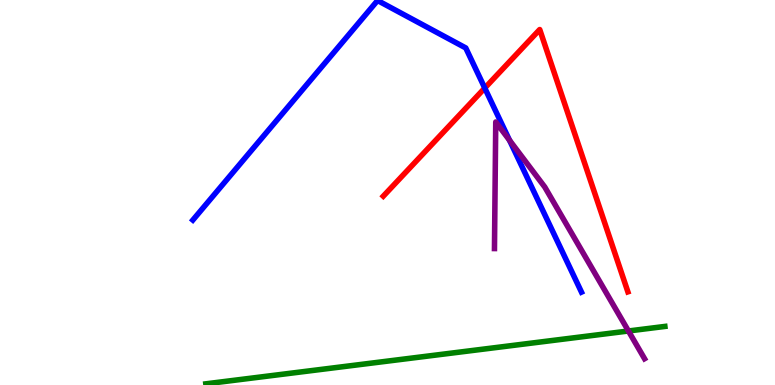[{'lines': ['blue', 'red'], 'intersections': [{'x': 6.26, 'y': 7.71}]}, {'lines': ['green', 'red'], 'intersections': []}, {'lines': ['purple', 'red'], 'intersections': []}, {'lines': ['blue', 'green'], 'intersections': []}, {'lines': ['blue', 'purple'], 'intersections': [{'x': 6.57, 'y': 6.36}]}, {'lines': ['green', 'purple'], 'intersections': [{'x': 8.11, 'y': 1.4}]}]